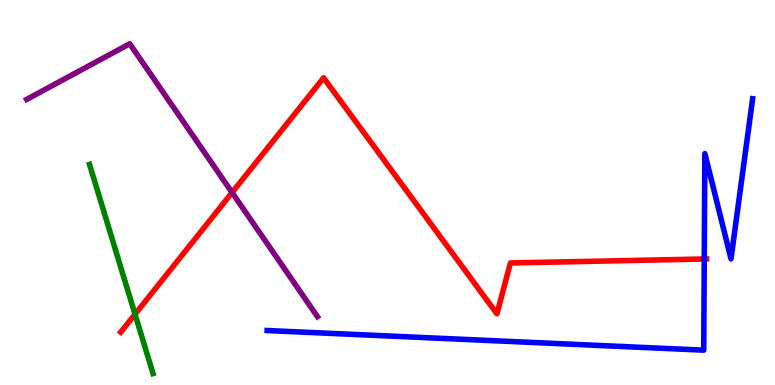[{'lines': ['blue', 'red'], 'intersections': [{'x': 9.09, 'y': 3.27}]}, {'lines': ['green', 'red'], 'intersections': [{'x': 1.74, 'y': 1.84}]}, {'lines': ['purple', 'red'], 'intersections': [{'x': 2.99, 'y': 5.0}]}, {'lines': ['blue', 'green'], 'intersections': []}, {'lines': ['blue', 'purple'], 'intersections': []}, {'lines': ['green', 'purple'], 'intersections': []}]